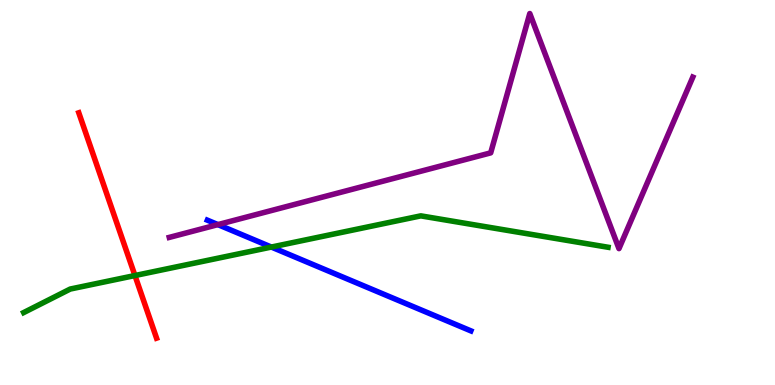[{'lines': ['blue', 'red'], 'intersections': []}, {'lines': ['green', 'red'], 'intersections': [{'x': 1.74, 'y': 2.84}]}, {'lines': ['purple', 'red'], 'intersections': []}, {'lines': ['blue', 'green'], 'intersections': [{'x': 3.5, 'y': 3.58}]}, {'lines': ['blue', 'purple'], 'intersections': [{'x': 2.81, 'y': 4.17}]}, {'lines': ['green', 'purple'], 'intersections': []}]